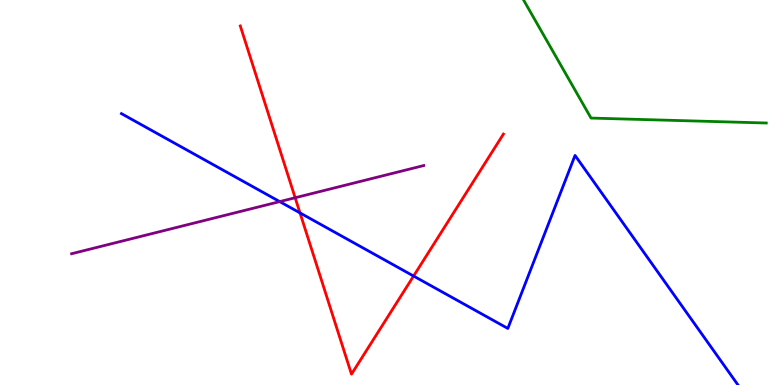[{'lines': ['blue', 'red'], 'intersections': [{'x': 3.87, 'y': 4.47}, {'x': 5.34, 'y': 2.83}]}, {'lines': ['green', 'red'], 'intersections': []}, {'lines': ['purple', 'red'], 'intersections': [{'x': 3.81, 'y': 4.86}]}, {'lines': ['blue', 'green'], 'intersections': []}, {'lines': ['blue', 'purple'], 'intersections': [{'x': 3.61, 'y': 4.76}]}, {'lines': ['green', 'purple'], 'intersections': []}]